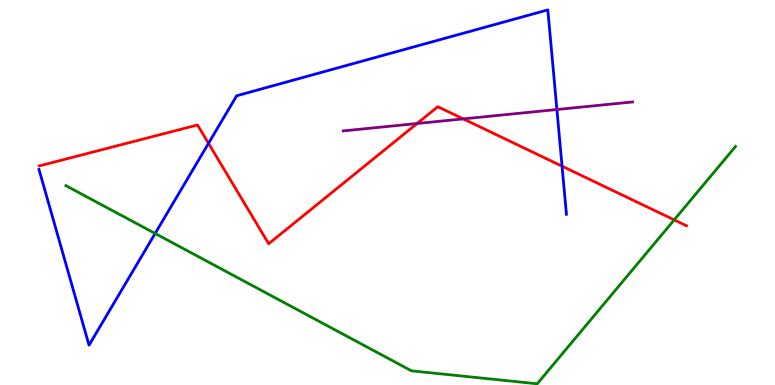[{'lines': ['blue', 'red'], 'intersections': [{'x': 2.69, 'y': 6.28}, {'x': 7.25, 'y': 5.68}]}, {'lines': ['green', 'red'], 'intersections': [{'x': 8.7, 'y': 4.29}]}, {'lines': ['purple', 'red'], 'intersections': [{'x': 5.38, 'y': 6.79}, {'x': 5.98, 'y': 6.91}]}, {'lines': ['blue', 'green'], 'intersections': [{'x': 2.0, 'y': 3.94}]}, {'lines': ['blue', 'purple'], 'intersections': [{'x': 7.19, 'y': 7.16}]}, {'lines': ['green', 'purple'], 'intersections': []}]